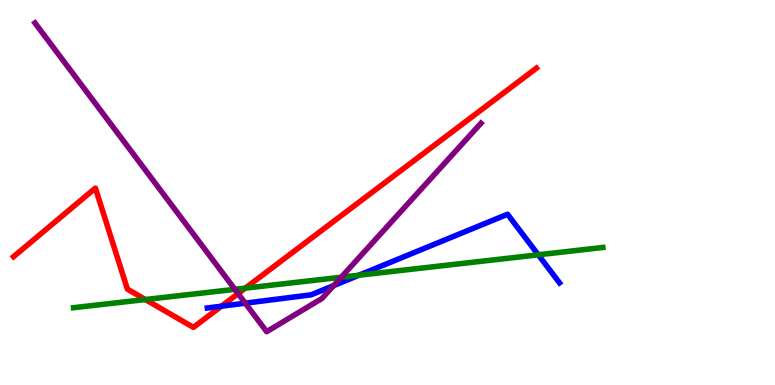[{'lines': ['blue', 'red'], 'intersections': [{'x': 2.86, 'y': 2.05}]}, {'lines': ['green', 'red'], 'intersections': [{'x': 1.88, 'y': 2.22}, {'x': 3.16, 'y': 2.52}]}, {'lines': ['purple', 'red'], 'intersections': [{'x': 3.07, 'y': 2.37}]}, {'lines': ['blue', 'green'], 'intersections': [{'x': 4.63, 'y': 2.85}, {'x': 6.95, 'y': 3.38}]}, {'lines': ['blue', 'purple'], 'intersections': [{'x': 3.16, 'y': 2.13}, {'x': 4.31, 'y': 2.58}]}, {'lines': ['green', 'purple'], 'intersections': [{'x': 3.03, 'y': 2.48}, {'x': 4.4, 'y': 2.8}]}]